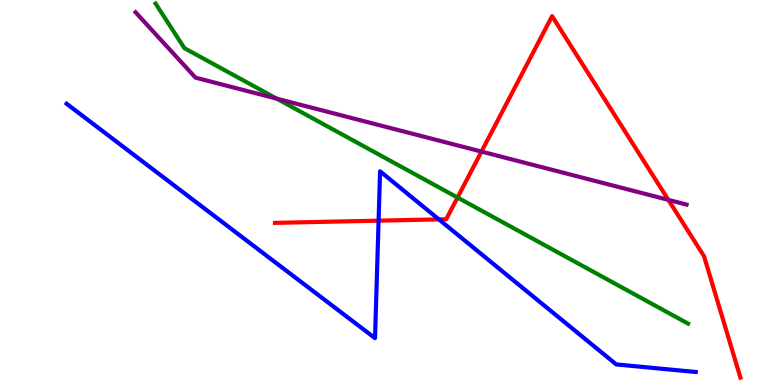[{'lines': ['blue', 'red'], 'intersections': [{'x': 4.88, 'y': 4.27}, {'x': 5.66, 'y': 4.3}]}, {'lines': ['green', 'red'], 'intersections': [{'x': 5.9, 'y': 4.87}]}, {'lines': ['purple', 'red'], 'intersections': [{'x': 6.21, 'y': 6.06}, {'x': 8.62, 'y': 4.81}]}, {'lines': ['blue', 'green'], 'intersections': []}, {'lines': ['blue', 'purple'], 'intersections': []}, {'lines': ['green', 'purple'], 'intersections': [{'x': 3.57, 'y': 7.44}]}]